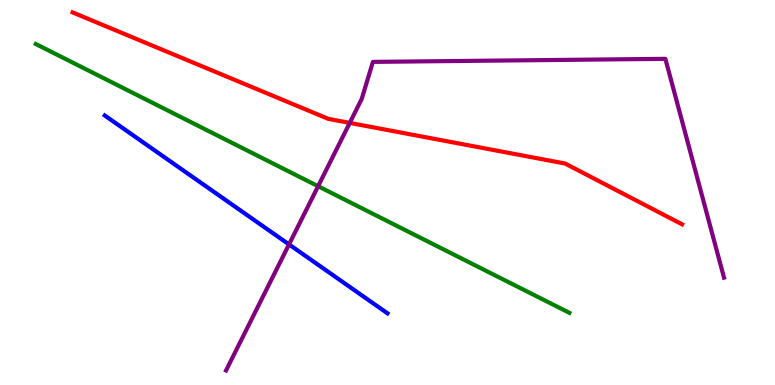[{'lines': ['blue', 'red'], 'intersections': []}, {'lines': ['green', 'red'], 'intersections': []}, {'lines': ['purple', 'red'], 'intersections': [{'x': 4.51, 'y': 6.81}]}, {'lines': ['blue', 'green'], 'intersections': []}, {'lines': ['blue', 'purple'], 'intersections': [{'x': 3.73, 'y': 3.65}]}, {'lines': ['green', 'purple'], 'intersections': [{'x': 4.1, 'y': 5.16}]}]